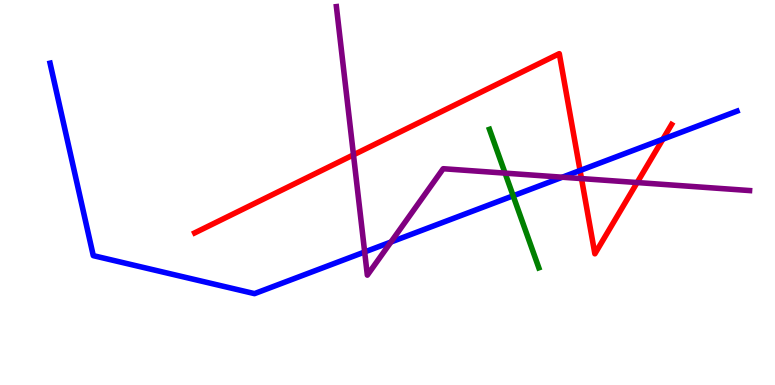[{'lines': ['blue', 'red'], 'intersections': [{'x': 7.48, 'y': 5.57}, {'x': 8.55, 'y': 6.38}]}, {'lines': ['green', 'red'], 'intersections': []}, {'lines': ['purple', 'red'], 'intersections': [{'x': 4.56, 'y': 5.98}, {'x': 7.5, 'y': 5.36}, {'x': 8.22, 'y': 5.26}]}, {'lines': ['blue', 'green'], 'intersections': [{'x': 6.62, 'y': 4.91}]}, {'lines': ['blue', 'purple'], 'intersections': [{'x': 4.71, 'y': 3.46}, {'x': 5.04, 'y': 3.71}, {'x': 7.26, 'y': 5.4}]}, {'lines': ['green', 'purple'], 'intersections': [{'x': 6.52, 'y': 5.5}]}]